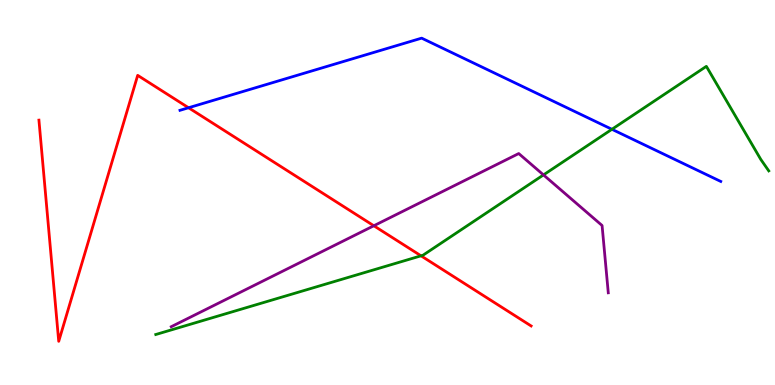[{'lines': ['blue', 'red'], 'intersections': [{'x': 2.43, 'y': 7.2}]}, {'lines': ['green', 'red'], 'intersections': [{'x': 5.43, 'y': 3.36}]}, {'lines': ['purple', 'red'], 'intersections': [{'x': 4.82, 'y': 4.14}]}, {'lines': ['blue', 'green'], 'intersections': [{'x': 7.9, 'y': 6.64}]}, {'lines': ['blue', 'purple'], 'intersections': []}, {'lines': ['green', 'purple'], 'intersections': [{'x': 7.01, 'y': 5.46}]}]